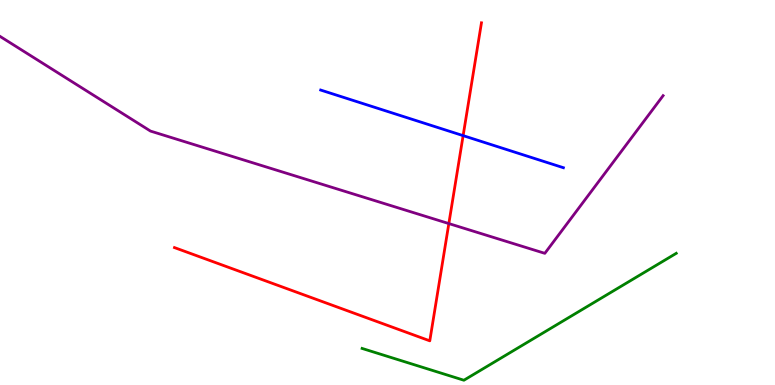[{'lines': ['blue', 'red'], 'intersections': [{'x': 5.98, 'y': 6.48}]}, {'lines': ['green', 'red'], 'intersections': []}, {'lines': ['purple', 'red'], 'intersections': [{'x': 5.79, 'y': 4.19}]}, {'lines': ['blue', 'green'], 'intersections': []}, {'lines': ['blue', 'purple'], 'intersections': []}, {'lines': ['green', 'purple'], 'intersections': []}]